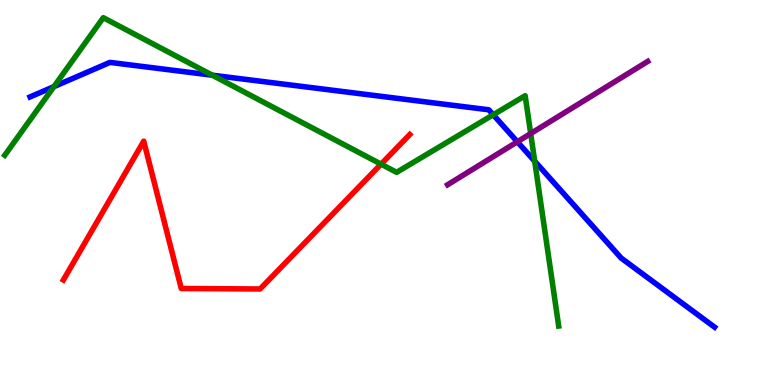[{'lines': ['blue', 'red'], 'intersections': []}, {'lines': ['green', 'red'], 'intersections': [{'x': 4.92, 'y': 5.74}]}, {'lines': ['purple', 'red'], 'intersections': []}, {'lines': ['blue', 'green'], 'intersections': [{'x': 0.696, 'y': 7.75}, {'x': 2.74, 'y': 8.05}, {'x': 6.36, 'y': 7.02}, {'x': 6.9, 'y': 5.81}]}, {'lines': ['blue', 'purple'], 'intersections': [{'x': 6.68, 'y': 6.32}]}, {'lines': ['green', 'purple'], 'intersections': [{'x': 6.85, 'y': 6.53}]}]